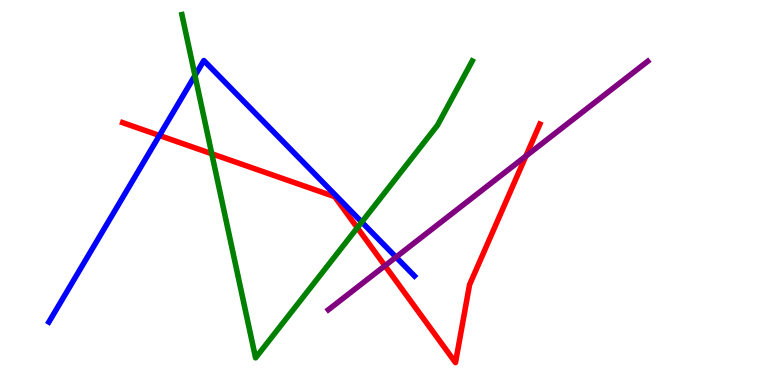[{'lines': ['blue', 'red'], 'intersections': [{'x': 2.06, 'y': 6.48}]}, {'lines': ['green', 'red'], 'intersections': [{'x': 2.73, 'y': 6.01}, {'x': 4.61, 'y': 4.08}]}, {'lines': ['purple', 'red'], 'intersections': [{'x': 4.97, 'y': 3.1}, {'x': 6.79, 'y': 5.95}]}, {'lines': ['blue', 'green'], 'intersections': [{'x': 2.52, 'y': 8.04}, {'x': 4.67, 'y': 4.23}]}, {'lines': ['blue', 'purple'], 'intersections': [{'x': 5.11, 'y': 3.32}]}, {'lines': ['green', 'purple'], 'intersections': []}]